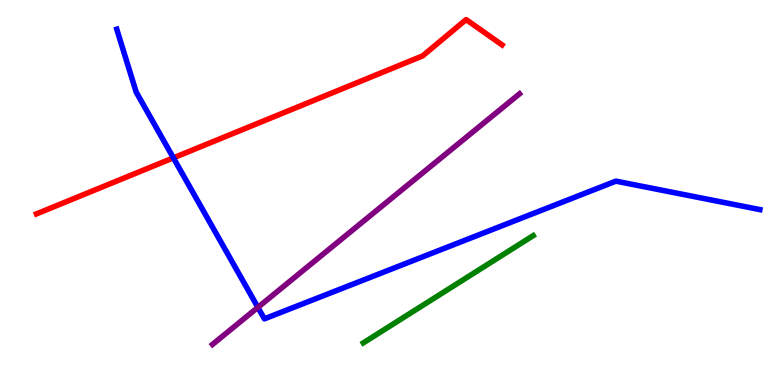[{'lines': ['blue', 'red'], 'intersections': [{'x': 2.24, 'y': 5.9}]}, {'lines': ['green', 'red'], 'intersections': []}, {'lines': ['purple', 'red'], 'intersections': []}, {'lines': ['blue', 'green'], 'intersections': []}, {'lines': ['blue', 'purple'], 'intersections': [{'x': 3.33, 'y': 2.02}]}, {'lines': ['green', 'purple'], 'intersections': []}]